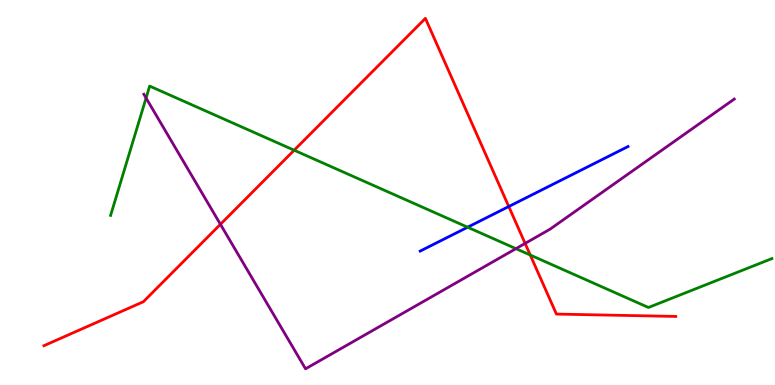[{'lines': ['blue', 'red'], 'intersections': [{'x': 6.56, 'y': 4.64}]}, {'lines': ['green', 'red'], 'intersections': [{'x': 3.8, 'y': 6.1}, {'x': 6.84, 'y': 3.38}]}, {'lines': ['purple', 'red'], 'intersections': [{'x': 2.84, 'y': 4.17}, {'x': 6.78, 'y': 3.68}]}, {'lines': ['blue', 'green'], 'intersections': [{'x': 6.03, 'y': 4.1}]}, {'lines': ['blue', 'purple'], 'intersections': []}, {'lines': ['green', 'purple'], 'intersections': [{'x': 1.88, 'y': 7.45}, {'x': 6.66, 'y': 3.54}]}]